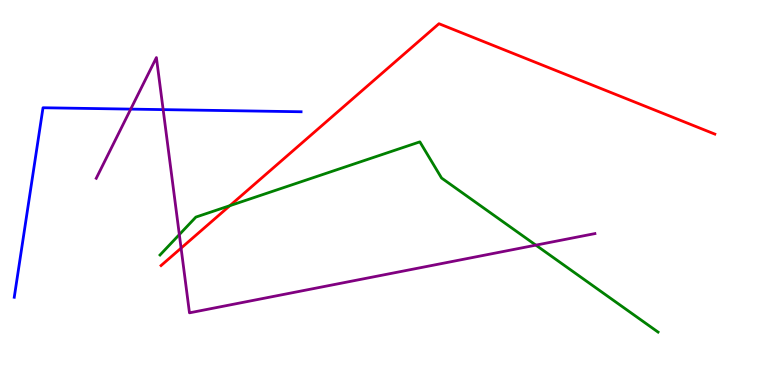[{'lines': ['blue', 'red'], 'intersections': []}, {'lines': ['green', 'red'], 'intersections': [{'x': 2.97, 'y': 4.66}]}, {'lines': ['purple', 'red'], 'intersections': [{'x': 2.34, 'y': 3.56}]}, {'lines': ['blue', 'green'], 'intersections': []}, {'lines': ['blue', 'purple'], 'intersections': [{'x': 1.69, 'y': 7.17}, {'x': 2.11, 'y': 7.15}]}, {'lines': ['green', 'purple'], 'intersections': [{'x': 2.31, 'y': 3.91}, {'x': 6.91, 'y': 3.63}]}]